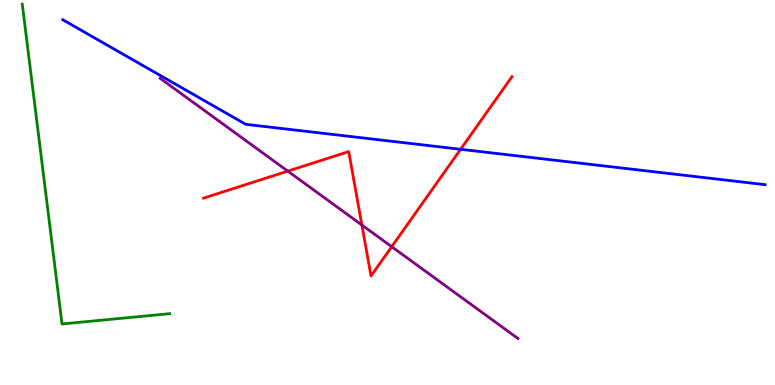[{'lines': ['blue', 'red'], 'intersections': [{'x': 5.94, 'y': 6.12}]}, {'lines': ['green', 'red'], 'intersections': []}, {'lines': ['purple', 'red'], 'intersections': [{'x': 3.71, 'y': 5.56}, {'x': 4.67, 'y': 4.16}, {'x': 5.05, 'y': 3.59}]}, {'lines': ['blue', 'green'], 'intersections': []}, {'lines': ['blue', 'purple'], 'intersections': []}, {'lines': ['green', 'purple'], 'intersections': []}]